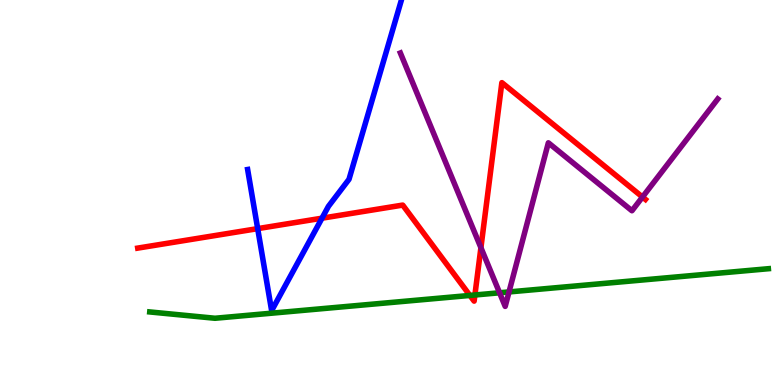[{'lines': ['blue', 'red'], 'intersections': [{'x': 3.32, 'y': 4.06}, {'x': 4.15, 'y': 4.33}]}, {'lines': ['green', 'red'], 'intersections': [{'x': 6.06, 'y': 2.33}, {'x': 6.13, 'y': 2.34}]}, {'lines': ['purple', 'red'], 'intersections': [{'x': 6.21, 'y': 3.57}, {'x': 8.29, 'y': 4.88}]}, {'lines': ['blue', 'green'], 'intersections': []}, {'lines': ['blue', 'purple'], 'intersections': []}, {'lines': ['green', 'purple'], 'intersections': [{'x': 6.45, 'y': 2.4}, {'x': 6.57, 'y': 2.42}]}]